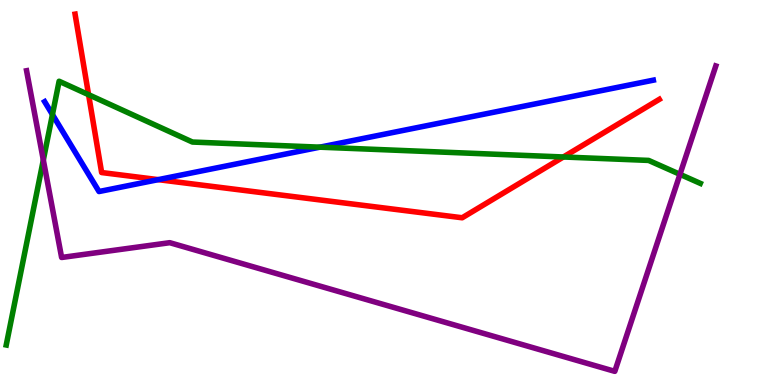[{'lines': ['blue', 'red'], 'intersections': [{'x': 2.04, 'y': 5.33}]}, {'lines': ['green', 'red'], 'intersections': [{'x': 1.14, 'y': 7.54}, {'x': 7.27, 'y': 5.92}]}, {'lines': ['purple', 'red'], 'intersections': []}, {'lines': ['blue', 'green'], 'intersections': [{'x': 0.677, 'y': 7.02}, {'x': 4.13, 'y': 6.18}]}, {'lines': ['blue', 'purple'], 'intersections': []}, {'lines': ['green', 'purple'], 'intersections': [{'x': 0.559, 'y': 5.84}, {'x': 8.77, 'y': 5.47}]}]